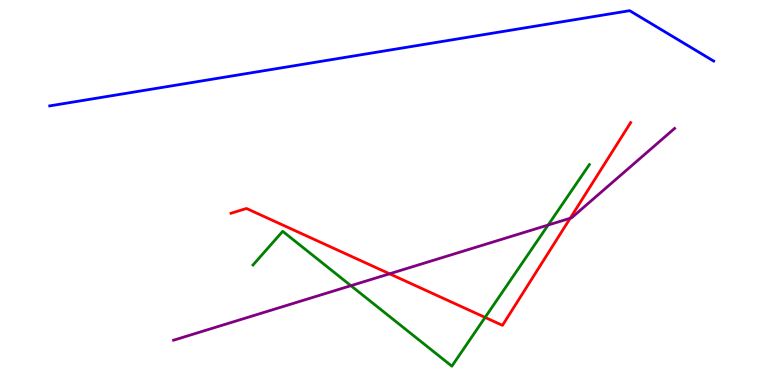[{'lines': ['blue', 'red'], 'intersections': []}, {'lines': ['green', 'red'], 'intersections': [{'x': 6.26, 'y': 1.76}]}, {'lines': ['purple', 'red'], 'intersections': [{'x': 5.03, 'y': 2.89}, {'x': 7.36, 'y': 4.33}]}, {'lines': ['blue', 'green'], 'intersections': []}, {'lines': ['blue', 'purple'], 'intersections': []}, {'lines': ['green', 'purple'], 'intersections': [{'x': 4.53, 'y': 2.58}, {'x': 7.07, 'y': 4.15}]}]